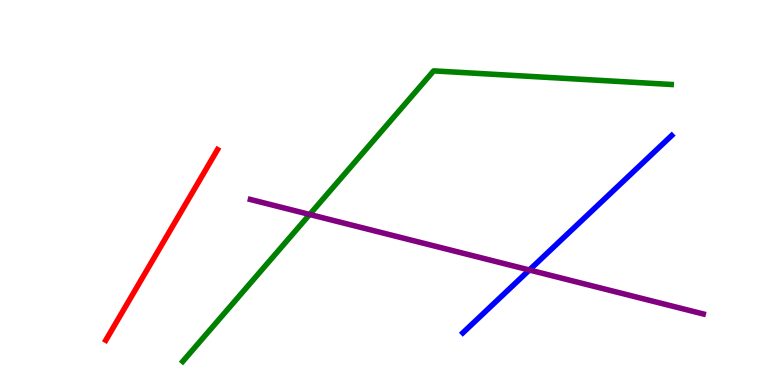[{'lines': ['blue', 'red'], 'intersections': []}, {'lines': ['green', 'red'], 'intersections': []}, {'lines': ['purple', 'red'], 'intersections': []}, {'lines': ['blue', 'green'], 'intersections': []}, {'lines': ['blue', 'purple'], 'intersections': [{'x': 6.83, 'y': 2.99}]}, {'lines': ['green', 'purple'], 'intersections': [{'x': 4.0, 'y': 4.43}]}]